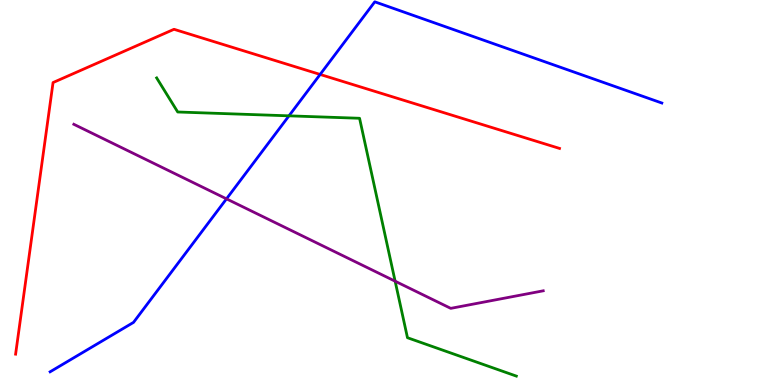[{'lines': ['blue', 'red'], 'intersections': [{'x': 4.13, 'y': 8.07}]}, {'lines': ['green', 'red'], 'intersections': []}, {'lines': ['purple', 'red'], 'intersections': []}, {'lines': ['blue', 'green'], 'intersections': [{'x': 3.73, 'y': 6.99}]}, {'lines': ['blue', 'purple'], 'intersections': [{'x': 2.92, 'y': 4.84}]}, {'lines': ['green', 'purple'], 'intersections': [{'x': 5.1, 'y': 2.7}]}]